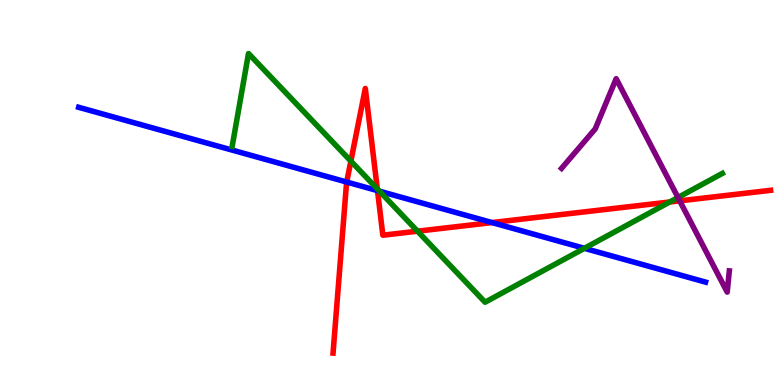[{'lines': ['blue', 'red'], 'intersections': [{'x': 4.47, 'y': 5.27}, {'x': 4.87, 'y': 5.05}, {'x': 6.35, 'y': 4.22}]}, {'lines': ['green', 'red'], 'intersections': [{'x': 4.53, 'y': 5.81}, {'x': 4.87, 'y': 5.09}, {'x': 5.39, 'y': 3.99}, {'x': 8.64, 'y': 4.75}]}, {'lines': ['purple', 'red'], 'intersections': [{'x': 8.77, 'y': 4.78}]}, {'lines': ['blue', 'green'], 'intersections': [{'x': 4.9, 'y': 5.03}, {'x': 7.54, 'y': 3.55}]}, {'lines': ['blue', 'purple'], 'intersections': []}, {'lines': ['green', 'purple'], 'intersections': [{'x': 8.75, 'y': 4.87}]}]